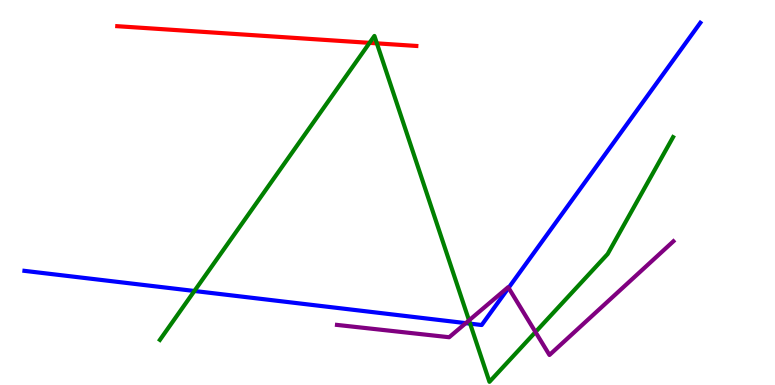[{'lines': ['blue', 'red'], 'intersections': []}, {'lines': ['green', 'red'], 'intersections': [{'x': 4.77, 'y': 8.89}, {'x': 4.86, 'y': 8.87}]}, {'lines': ['purple', 'red'], 'intersections': []}, {'lines': ['blue', 'green'], 'intersections': [{'x': 2.51, 'y': 2.44}, {'x': 6.07, 'y': 1.59}]}, {'lines': ['blue', 'purple'], 'intersections': [{'x': 6.01, 'y': 1.61}, {'x': 6.56, 'y': 2.52}]}, {'lines': ['green', 'purple'], 'intersections': [{'x': 6.05, 'y': 1.68}, {'x': 6.91, 'y': 1.38}]}]